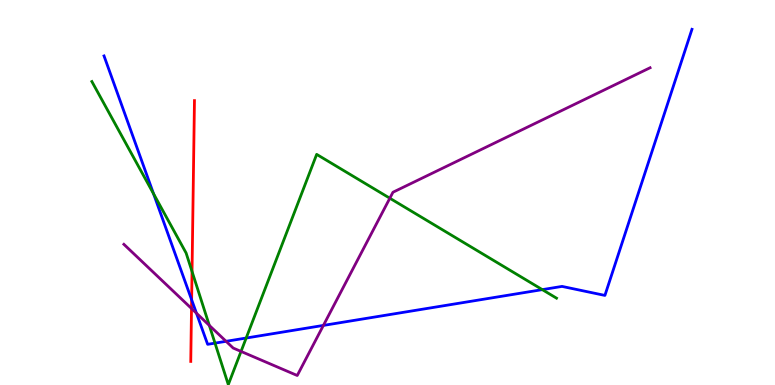[{'lines': ['blue', 'red'], 'intersections': [{'x': 2.47, 'y': 2.21}]}, {'lines': ['green', 'red'], 'intersections': [{'x': 2.48, 'y': 2.95}]}, {'lines': ['purple', 'red'], 'intersections': [{'x': 2.47, 'y': 1.99}]}, {'lines': ['blue', 'green'], 'intersections': [{'x': 1.98, 'y': 4.97}, {'x': 2.77, 'y': 1.09}, {'x': 3.18, 'y': 1.22}, {'x': 7.0, 'y': 2.48}]}, {'lines': ['blue', 'purple'], 'intersections': [{'x': 2.54, 'y': 1.86}, {'x': 2.92, 'y': 1.13}, {'x': 4.17, 'y': 1.55}]}, {'lines': ['green', 'purple'], 'intersections': [{'x': 2.7, 'y': 1.55}, {'x': 3.11, 'y': 0.872}, {'x': 5.03, 'y': 4.85}]}]